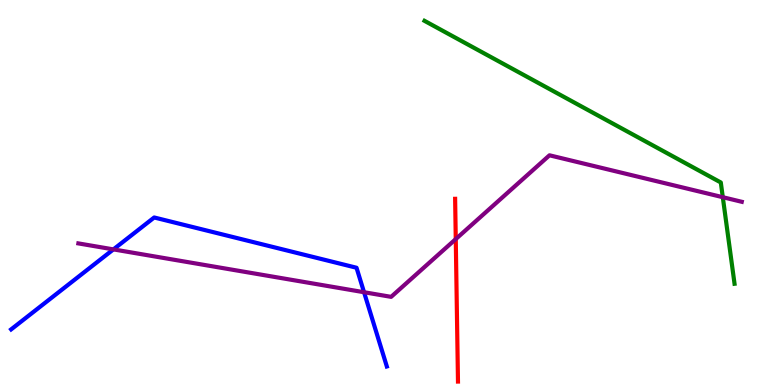[{'lines': ['blue', 'red'], 'intersections': []}, {'lines': ['green', 'red'], 'intersections': []}, {'lines': ['purple', 'red'], 'intersections': [{'x': 5.88, 'y': 3.79}]}, {'lines': ['blue', 'green'], 'intersections': []}, {'lines': ['blue', 'purple'], 'intersections': [{'x': 1.46, 'y': 3.52}, {'x': 4.7, 'y': 2.41}]}, {'lines': ['green', 'purple'], 'intersections': [{'x': 9.33, 'y': 4.88}]}]